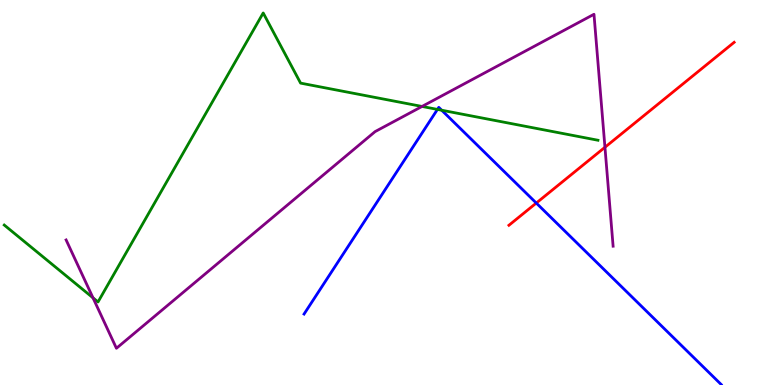[{'lines': ['blue', 'red'], 'intersections': [{'x': 6.92, 'y': 4.73}]}, {'lines': ['green', 'red'], 'intersections': []}, {'lines': ['purple', 'red'], 'intersections': [{'x': 7.81, 'y': 6.17}]}, {'lines': ['blue', 'green'], 'intersections': [{'x': 5.64, 'y': 7.16}, {'x': 5.7, 'y': 7.14}]}, {'lines': ['blue', 'purple'], 'intersections': []}, {'lines': ['green', 'purple'], 'intersections': [{'x': 1.2, 'y': 2.26}, {'x': 5.45, 'y': 7.24}]}]